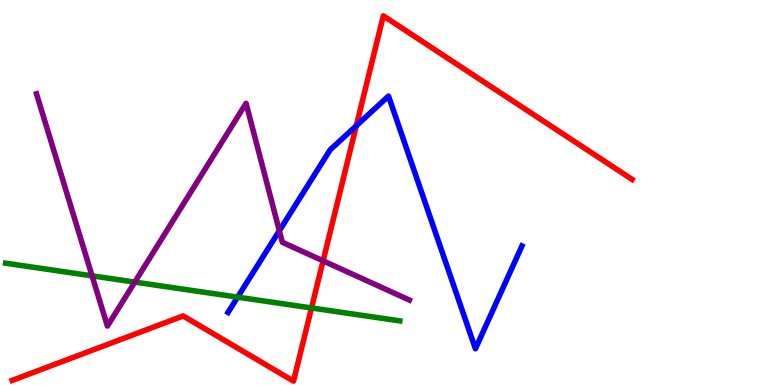[{'lines': ['blue', 'red'], 'intersections': [{'x': 4.6, 'y': 6.73}]}, {'lines': ['green', 'red'], 'intersections': [{'x': 4.02, 'y': 2.0}]}, {'lines': ['purple', 'red'], 'intersections': [{'x': 4.17, 'y': 3.23}]}, {'lines': ['blue', 'green'], 'intersections': [{'x': 3.07, 'y': 2.28}]}, {'lines': ['blue', 'purple'], 'intersections': [{'x': 3.6, 'y': 4.01}]}, {'lines': ['green', 'purple'], 'intersections': [{'x': 1.19, 'y': 2.84}, {'x': 1.74, 'y': 2.67}]}]